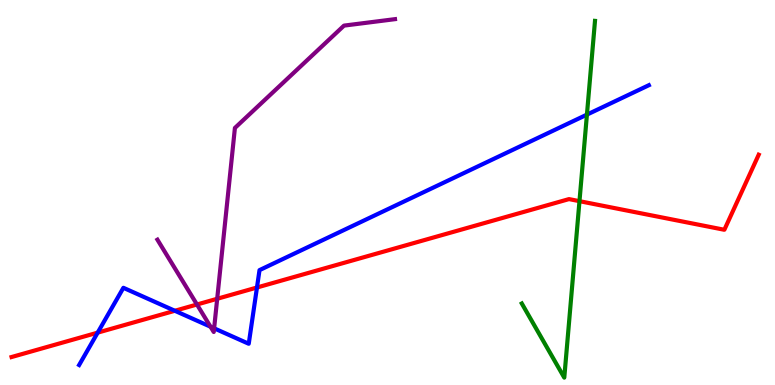[{'lines': ['blue', 'red'], 'intersections': [{'x': 1.26, 'y': 1.36}, {'x': 2.26, 'y': 1.93}, {'x': 3.32, 'y': 2.53}]}, {'lines': ['green', 'red'], 'intersections': [{'x': 7.48, 'y': 4.77}]}, {'lines': ['purple', 'red'], 'intersections': [{'x': 2.54, 'y': 2.09}, {'x': 2.8, 'y': 2.24}]}, {'lines': ['blue', 'green'], 'intersections': [{'x': 7.57, 'y': 7.02}]}, {'lines': ['blue', 'purple'], 'intersections': [{'x': 2.72, 'y': 1.51}, {'x': 2.76, 'y': 1.47}]}, {'lines': ['green', 'purple'], 'intersections': []}]